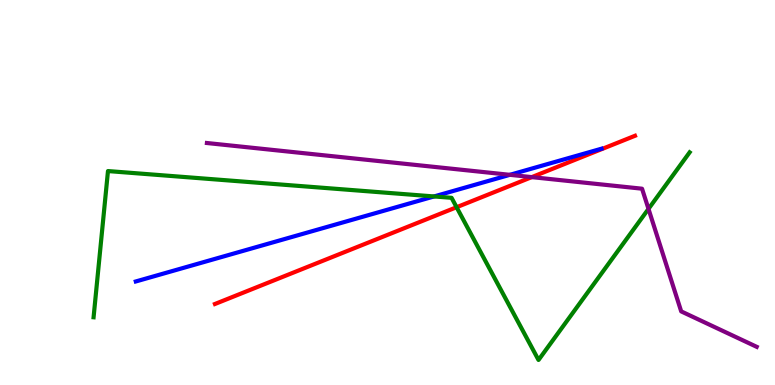[{'lines': ['blue', 'red'], 'intersections': []}, {'lines': ['green', 'red'], 'intersections': [{'x': 5.89, 'y': 4.62}]}, {'lines': ['purple', 'red'], 'intersections': [{'x': 6.86, 'y': 5.4}]}, {'lines': ['blue', 'green'], 'intersections': [{'x': 5.6, 'y': 4.9}]}, {'lines': ['blue', 'purple'], 'intersections': [{'x': 6.58, 'y': 5.46}]}, {'lines': ['green', 'purple'], 'intersections': [{'x': 8.37, 'y': 4.57}]}]